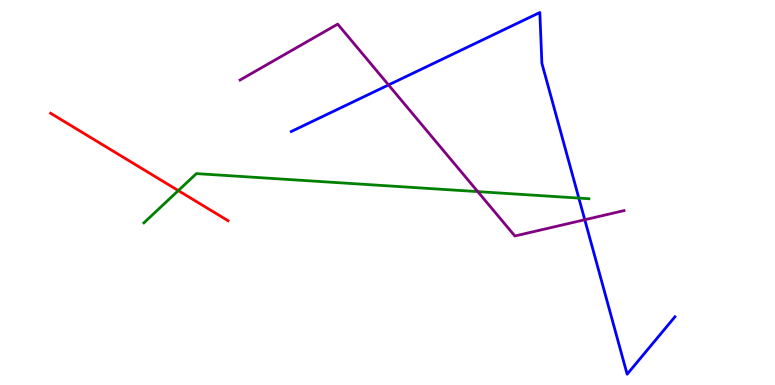[{'lines': ['blue', 'red'], 'intersections': []}, {'lines': ['green', 'red'], 'intersections': [{'x': 2.3, 'y': 5.05}]}, {'lines': ['purple', 'red'], 'intersections': []}, {'lines': ['blue', 'green'], 'intersections': [{'x': 7.47, 'y': 4.85}]}, {'lines': ['blue', 'purple'], 'intersections': [{'x': 5.01, 'y': 7.79}, {'x': 7.55, 'y': 4.29}]}, {'lines': ['green', 'purple'], 'intersections': [{'x': 6.16, 'y': 5.02}]}]